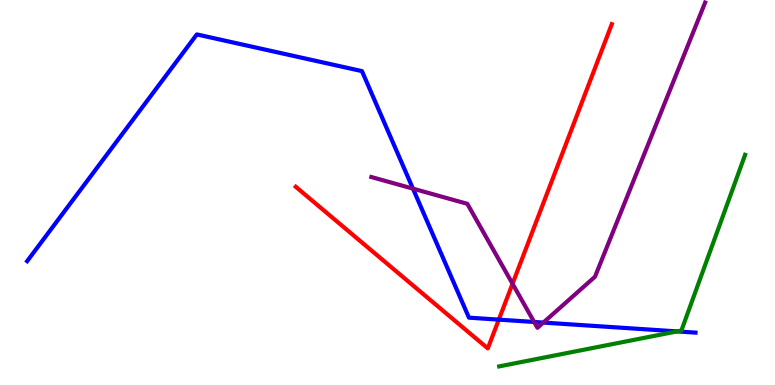[{'lines': ['blue', 'red'], 'intersections': [{'x': 6.44, 'y': 1.7}]}, {'lines': ['green', 'red'], 'intersections': []}, {'lines': ['purple', 'red'], 'intersections': [{'x': 6.61, 'y': 2.63}]}, {'lines': ['blue', 'green'], 'intersections': [{'x': 8.74, 'y': 1.39}]}, {'lines': ['blue', 'purple'], 'intersections': [{'x': 5.33, 'y': 5.1}, {'x': 6.89, 'y': 1.64}, {'x': 7.01, 'y': 1.62}]}, {'lines': ['green', 'purple'], 'intersections': []}]